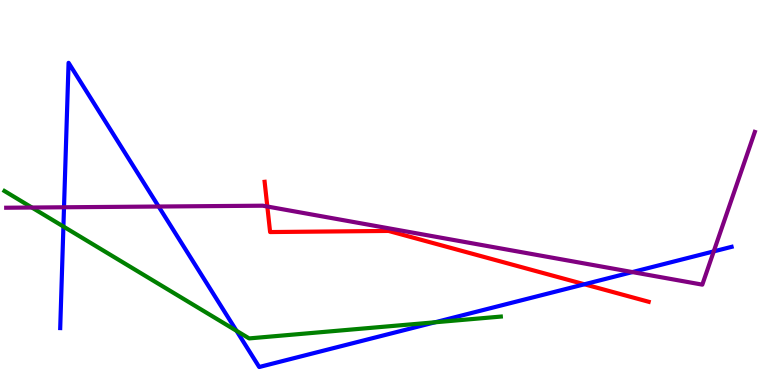[{'lines': ['blue', 'red'], 'intersections': [{'x': 7.54, 'y': 2.62}]}, {'lines': ['green', 'red'], 'intersections': []}, {'lines': ['purple', 'red'], 'intersections': [{'x': 3.45, 'y': 4.64}]}, {'lines': ['blue', 'green'], 'intersections': [{'x': 0.818, 'y': 4.12}, {'x': 3.05, 'y': 1.41}, {'x': 5.61, 'y': 1.63}]}, {'lines': ['blue', 'purple'], 'intersections': [{'x': 0.826, 'y': 4.62}, {'x': 2.05, 'y': 4.64}, {'x': 8.16, 'y': 2.93}, {'x': 9.21, 'y': 3.47}]}, {'lines': ['green', 'purple'], 'intersections': [{'x': 0.411, 'y': 4.61}]}]